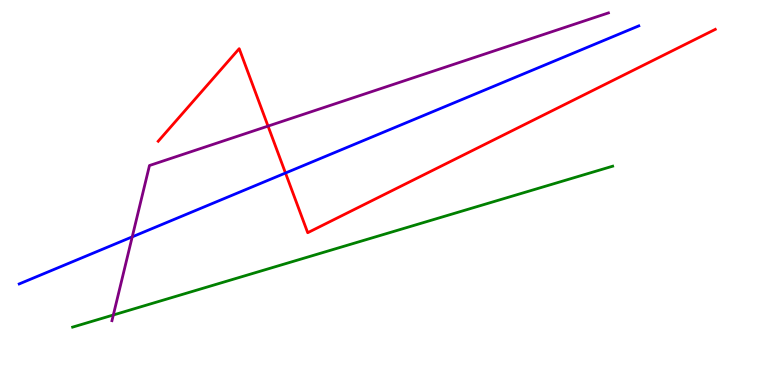[{'lines': ['blue', 'red'], 'intersections': [{'x': 3.68, 'y': 5.51}]}, {'lines': ['green', 'red'], 'intersections': []}, {'lines': ['purple', 'red'], 'intersections': [{'x': 3.46, 'y': 6.72}]}, {'lines': ['blue', 'green'], 'intersections': []}, {'lines': ['blue', 'purple'], 'intersections': [{'x': 1.71, 'y': 3.85}]}, {'lines': ['green', 'purple'], 'intersections': [{'x': 1.46, 'y': 1.82}]}]